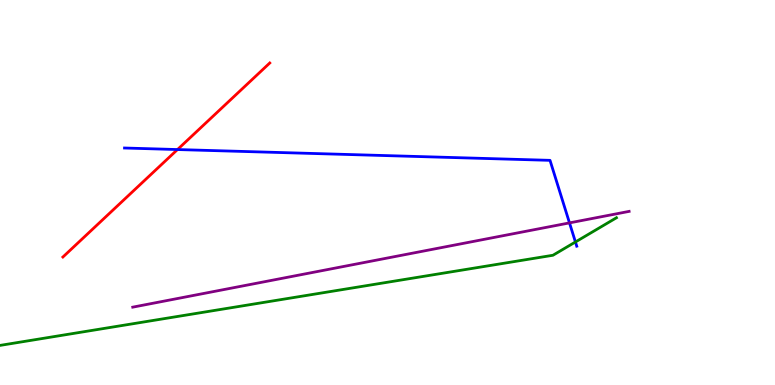[{'lines': ['blue', 'red'], 'intersections': [{'x': 2.29, 'y': 6.12}]}, {'lines': ['green', 'red'], 'intersections': []}, {'lines': ['purple', 'red'], 'intersections': []}, {'lines': ['blue', 'green'], 'intersections': [{'x': 7.43, 'y': 3.71}]}, {'lines': ['blue', 'purple'], 'intersections': [{'x': 7.35, 'y': 4.21}]}, {'lines': ['green', 'purple'], 'intersections': []}]